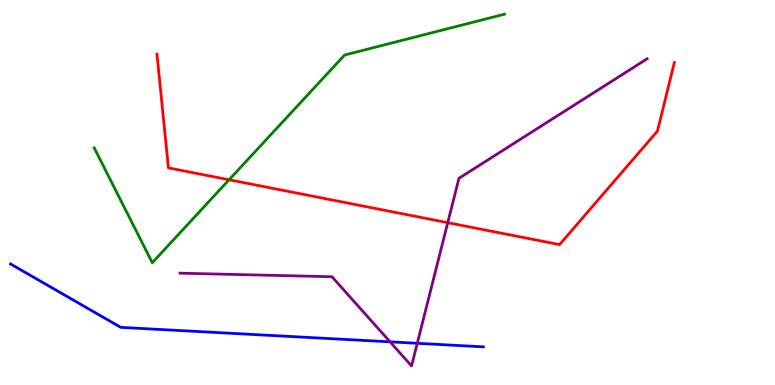[{'lines': ['blue', 'red'], 'intersections': []}, {'lines': ['green', 'red'], 'intersections': [{'x': 2.96, 'y': 5.33}]}, {'lines': ['purple', 'red'], 'intersections': [{'x': 5.78, 'y': 4.22}]}, {'lines': ['blue', 'green'], 'intersections': []}, {'lines': ['blue', 'purple'], 'intersections': [{'x': 5.03, 'y': 1.12}, {'x': 5.38, 'y': 1.08}]}, {'lines': ['green', 'purple'], 'intersections': []}]